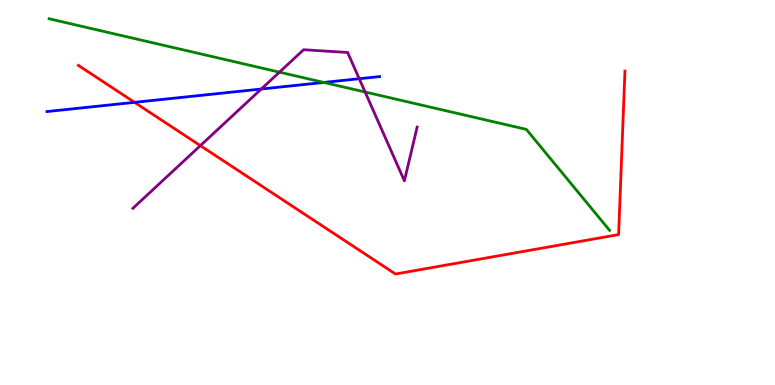[{'lines': ['blue', 'red'], 'intersections': [{'x': 1.74, 'y': 7.34}]}, {'lines': ['green', 'red'], 'intersections': []}, {'lines': ['purple', 'red'], 'intersections': [{'x': 2.59, 'y': 6.22}]}, {'lines': ['blue', 'green'], 'intersections': [{'x': 4.18, 'y': 7.86}]}, {'lines': ['blue', 'purple'], 'intersections': [{'x': 3.37, 'y': 7.69}, {'x': 4.64, 'y': 7.96}]}, {'lines': ['green', 'purple'], 'intersections': [{'x': 3.61, 'y': 8.13}, {'x': 4.71, 'y': 7.61}]}]